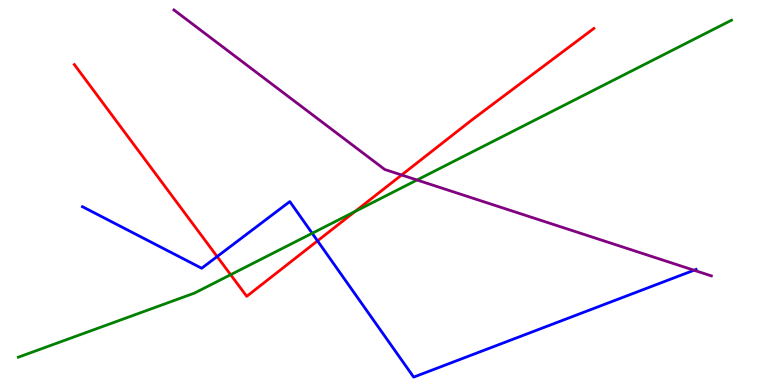[{'lines': ['blue', 'red'], 'intersections': [{'x': 2.8, 'y': 3.34}, {'x': 4.1, 'y': 3.74}]}, {'lines': ['green', 'red'], 'intersections': [{'x': 2.98, 'y': 2.86}, {'x': 4.58, 'y': 4.51}]}, {'lines': ['purple', 'red'], 'intersections': [{'x': 5.18, 'y': 5.45}]}, {'lines': ['blue', 'green'], 'intersections': [{'x': 4.03, 'y': 3.94}]}, {'lines': ['blue', 'purple'], 'intersections': [{'x': 8.96, 'y': 2.98}]}, {'lines': ['green', 'purple'], 'intersections': [{'x': 5.38, 'y': 5.32}]}]